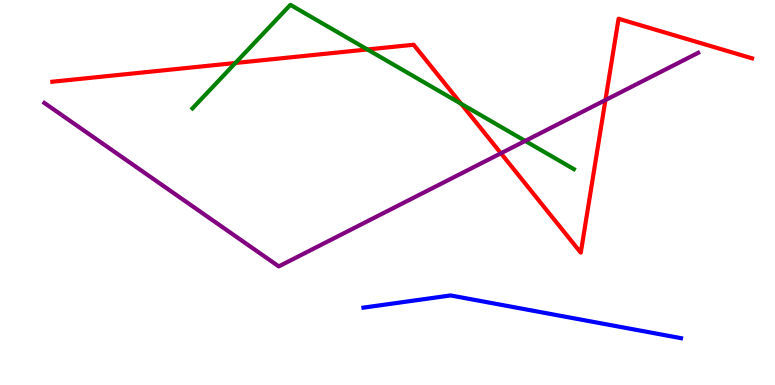[{'lines': ['blue', 'red'], 'intersections': []}, {'lines': ['green', 'red'], 'intersections': [{'x': 3.04, 'y': 8.36}, {'x': 4.74, 'y': 8.71}, {'x': 5.95, 'y': 7.3}]}, {'lines': ['purple', 'red'], 'intersections': [{'x': 6.46, 'y': 6.02}, {'x': 7.81, 'y': 7.4}]}, {'lines': ['blue', 'green'], 'intersections': []}, {'lines': ['blue', 'purple'], 'intersections': []}, {'lines': ['green', 'purple'], 'intersections': [{'x': 6.78, 'y': 6.34}]}]